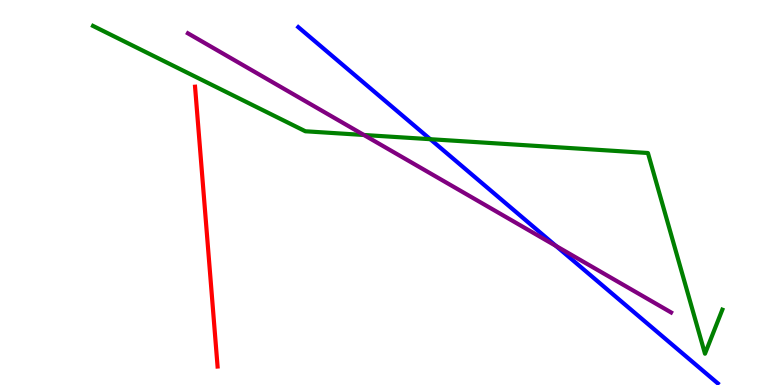[{'lines': ['blue', 'red'], 'intersections': []}, {'lines': ['green', 'red'], 'intersections': []}, {'lines': ['purple', 'red'], 'intersections': []}, {'lines': ['blue', 'green'], 'intersections': [{'x': 5.55, 'y': 6.38}]}, {'lines': ['blue', 'purple'], 'intersections': [{'x': 7.17, 'y': 3.61}]}, {'lines': ['green', 'purple'], 'intersections': [{'x': 4.7, 'y': 6.49}]}]